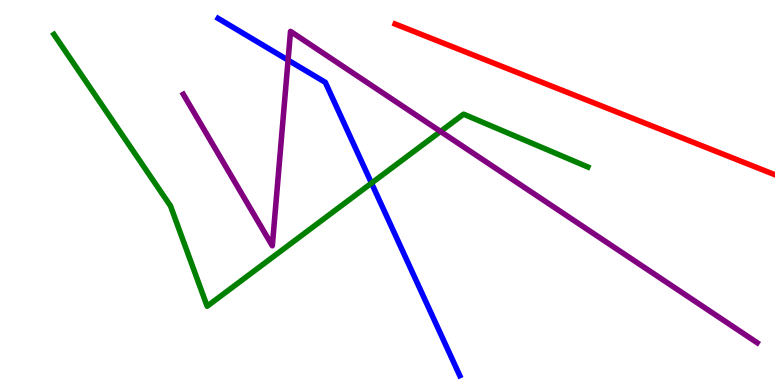[{'lines': ['blue', 'red'], 'intersections': []}, {'lines': ['green', 'red'], 'intersections': []}, {'lines': ['purple', 'red'], 'intersections': []}, {'lines': ['blue', 'green'], 'intersections': [{'x': 4.79, 'y': 5.24}]}, {'lines': ['blue', 'purple'], 'intersections': [{'x': 3.72, 'y': 8.44}]}, {'lines': ['green', 'purple'], 'intersections': [{'x': 5.68, 'y': 6.59}]}]